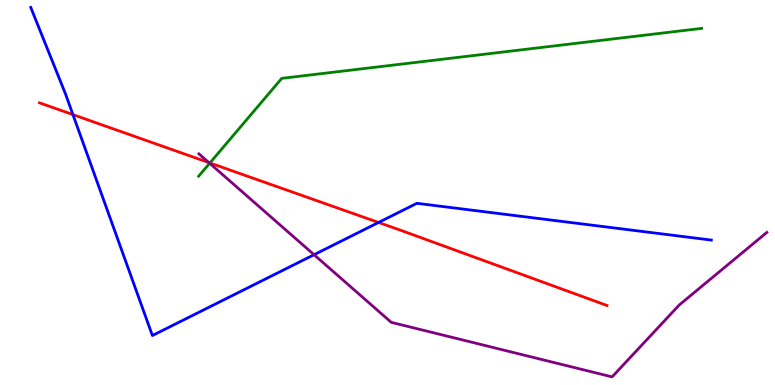[{'lines': ['blue', 'red'], 'intersections': [{'x': 0.941, 'y': 7.02}, {'x': 4.88, 'y': 4.22}]}, {'lines': ['green', 'red'], 'intersections': [{'x': 2.71, 'y': 5.77}]}, {'lines': ['purple', 'red'], 'intersections': [{'x': 2.7, 'y': 5.78}]}, {'lines': ['blue', 'green'], 'intersections': []}, {'lines': ['blue', 'purple'], 'intersections': [{'x': 4.05, 'y': 3.38}]}, {'lines': ['green', 'purple'], 'intersections': [{'x': 2.71, 'y': 5.76}]}]